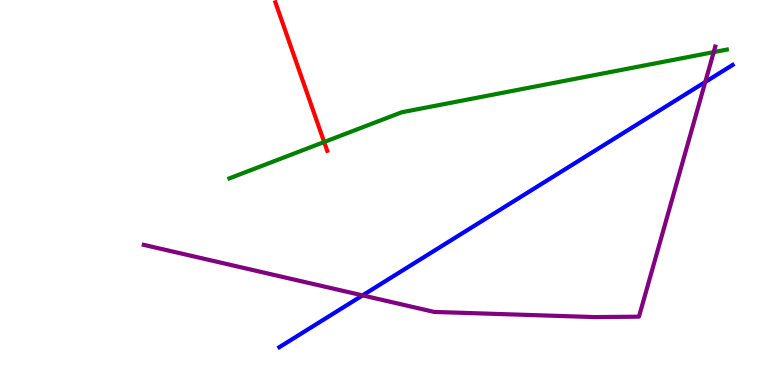[{'lines': ['blue', 'red'], 'intersections': []}, {'lines': ['green', 'red'], 'intersections': [{'x': 4.18, 'y': 6.31}]}, {'lines': ['purple', 'red'], 'intersections': []}, {'lines': ['blue', 'green'], 'intersections': []}, {'lines': ['blue', 'purple'], 'intersections': [{'x': 4.68, 'y': 2.33}, {'x': 9.1, 'y': 7.87}]}, {'lines': ['green', 'purple'], 'intersections': [{'x': 9.21, 'y': 8.65}]}]